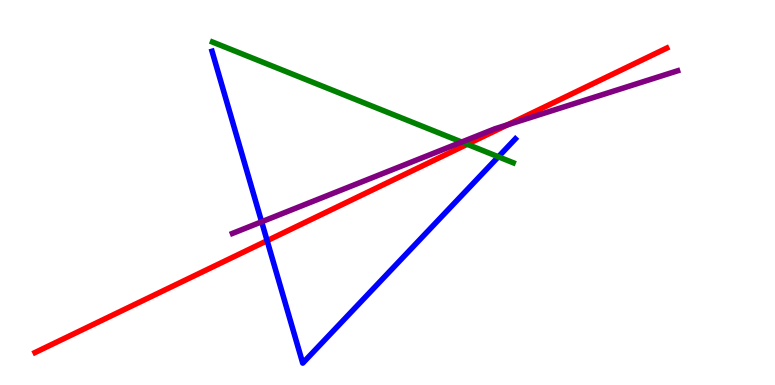[{'lines': ['blue', 'red'], 'intersections': [{'x': 3.45, 'y': 3.75}]}, {'lines': ['green', 'red'], 'intersections': [{'x': 6.03, 'y': 6.25}]}, {'lines': ['purple', 'red'], 'intersections': [{'x': 6.55, 'y': 6.76}]}, {'lines': ['blue', 'green'], 'intersections': [{'x': 6.43, 'y': 5.93}]}, {'lines': ['blue', 'purple'], 'intersections': [{'x': 3.38, 'y': 4.24}]}, {'lines': ['green', 'purple'], 'intersections': [{'x': 5.96, 'y': 6.31}]}]